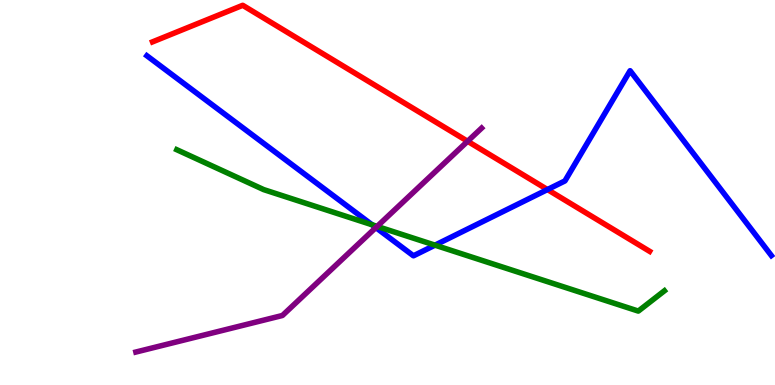[{'lines': ['blue', 'red'], 'intersections': [{'x': 7.06, 'y': 5.08}]}, {'lines': ['green', 'red'], 'intersections': []}, {'lines': ['purple', 'red'], 'intersections': [{'x': 6.03, 'y': 6.33}]}, {'lines': ['blue', 'green'], 'intersections': [{'x': 4.8, 'y': 4.16}, {'x': 5.61, 'y': 3.63}]}, {'lines': ['blue', 'purple'], 'intersections': [{'x': 4.85, 'y': 4.09}]}, {'lines': ['green', 'purple'], 'intersections': [{'x': 4.87, 'y': 4.12}]}]